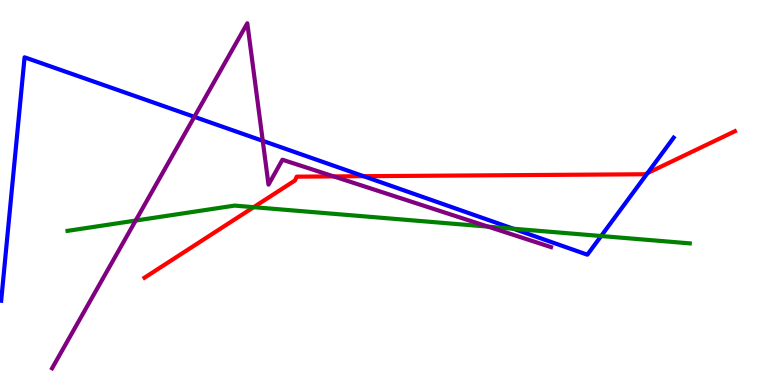[{'lines': ['blue', 'red'], 'intersections': [{'x': 4.69, 'y': 5.42}, {'x': 8.36, 'y': 5.5}]}, {'lines': ['green', 'red'], 'intersections': [{'x': 3.27, 'y': 4.62}]}, {'lines': ['purple', 'red'], 'intersections': [{'x': 4.31, 'y': 5.42}]}, {'lines': ['blue', 'green'], 'intersections': [{'x': 6.62, 'y': 4.06}, {'x': 7.76, 'y': 3.87}]}, {'lines': ['blue', 'purple'], 'intersections': [{'x': 2.51, 'y': 6.96}, {'x': 3.39, 'y': 6.34}]}, {'lines': ['green', 'purple'], 'intersections': [{'x': 1.75, 'y': 4.27}, {'x': 6.3, 'y': 4.11}]}]